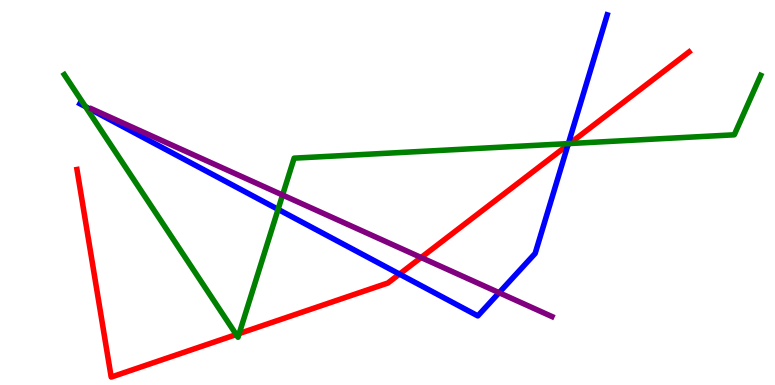[{'lines': ['blue', 'red'], 'intersections': [{'x': 5.15, 'y': 2.88}, {'x': 7.33, 'y': 6.24}]}, {'lines': ['green', 'red'], 'intersections': [{'x': 3.05, 'y': 1.31}, {'x': 3.09, 'y': 1.34}, {'x': 7.35, 'y': 6.27}]}, {'lines': ['purple', 'red'], 'intersections': [{'x': 5.43, 'y': 3.31}]}, {'lines': ['blue', 'green'], 'intersections': [{'x': 1.1, 'y': 7.23}, {'x': 3.59, 'y': 4.56}, {'x': 7.33, 'y': 6.27}]}, {'lines': ['blue', 'purple'], 'intersections': [{'x': 6.44, 'y': 2.4}]}, {'lines': ['green', 'purple'], 'intersections': [{'x': 3.65, 'y': 4.93}]}]